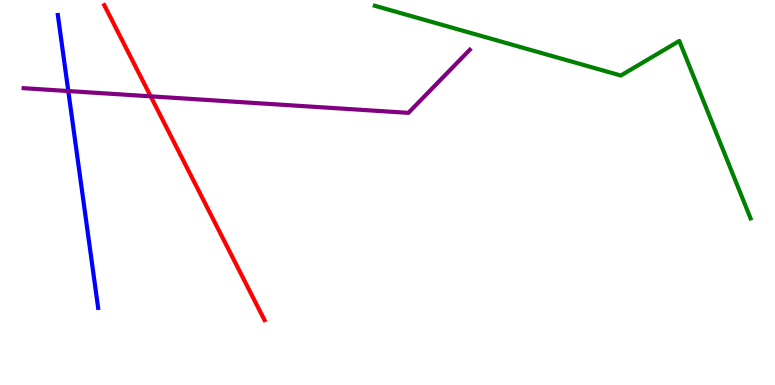[{'lines': ['blue', 'red'], 'intersections': []}, {'lines': ['green', 'red'], 'intersections': []}, {'lines': ['purple', 'red'], 'intersections': [{'x': 1.94, 'y': 7.5}]}, {'lines': ['blue', 'green'], 'intersections': []}, {'lines': ['blue', 'purple'], 'intersections': [{'x': 0.881, 'y': 7.64}]}, {'lines': ['green', 'purple'], 'intersections': []}]